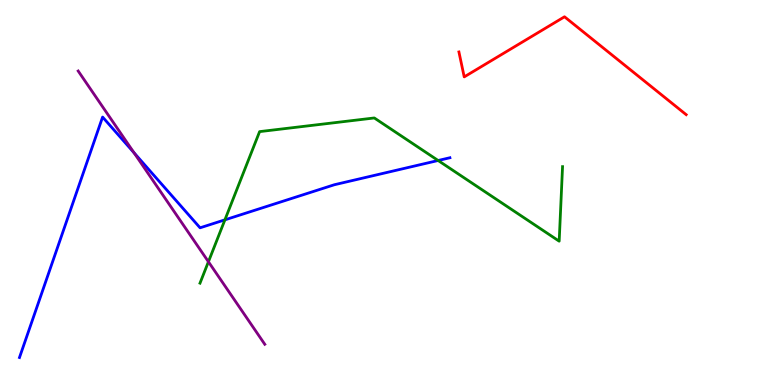[{'lines': ['blue', 'red'], 'intersections': []}, {'lines': ['green', 'red'], 'intersections': []}, {'lines': ['purple', 'red'], 'intersections': []}, {'lines': ['blue', 'green'], 'intersections': [{'x': 2.9, 'y': 4.29}, {'x': 5.65, 'y': 5.83}]}, {'lines': ['blue', 'purple'], 'intersections': [{'x': 1.73, 'y': 6.03}]}, {'lines': ['green', 'purple'], 'intersections': [{'x': 2.69, 'y': 3.2}]}]